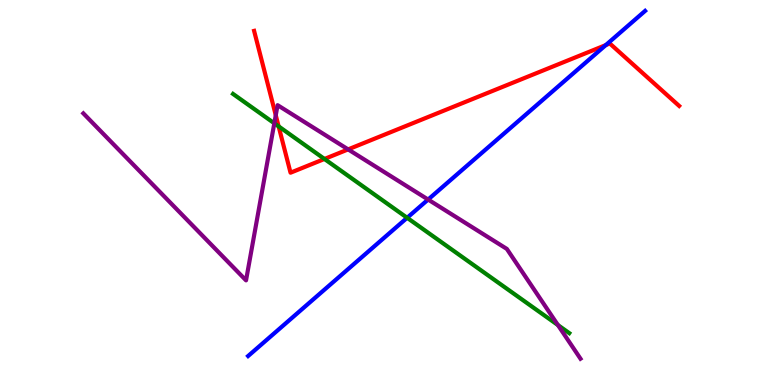[{'lines': ['blue', 'red'], 'intersections': [{'x': 7.82, 'y': 8.83}]}, {'lines': ['green', 'red'], 'intersections': [{'x': 3.6, 'y': 6.72}, {'x': 4.19, 'y': 5.87}]}, {'lines': ['purple', 'red'], 'intersections': [{'x': 3.56, 'y': 7.01}, {'x': 4.49, 'y': 6.12}]}, {'lines': ['blue', 'green'], 'intersections': [{'x': 5.25, 'y': 4.34}]}, {'lines': ['blue', 'purple'], 'intersections': [{'x': 5.52, 'y': 4.82}]}, {'lines': ['green', 'purple'], 'intersections': [{'x': 3.54, 'y': 6.8}, {'x': 7.2, 'y': 1.56}]}]